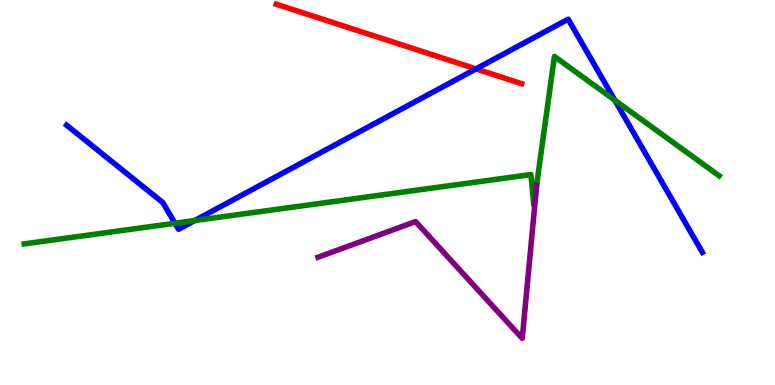[{'lines': ['blue', 'red'], 'intersections': [{'x': 6.14, 'y': 8.21}]}, {'lines': ['green', 'red'], 'intersections': []}, {'lines': ['purple', 'red'], 'intersections': []}, {'lines': ['blue', 'green'], 'intersections': [{'x': 2.26, 'y': 4.2}, {'x': 2.51, 'y': 4.27}, {'x': 7.93, 'y': 7.4}]}, {'lines': ['blue', 'purple'], 'intersections': []}, {'lines': ['green', 'purple'], 'intersections': []}]